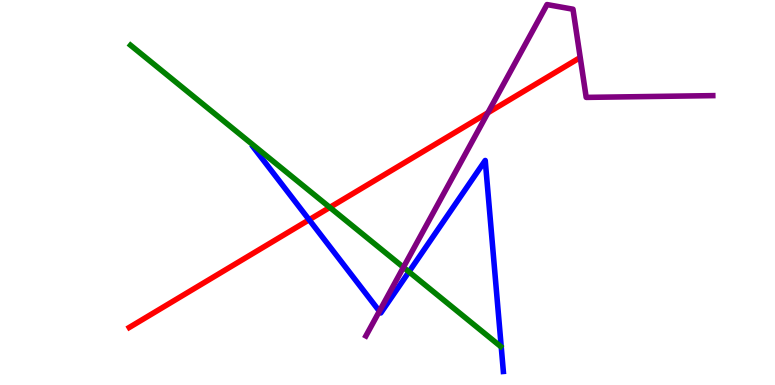[{'lines': ['blue', 'red'], 'intersections': [{'x': 3.99, 'y': 4.29}]}, {'lines': ['green', 'red'], 'intersections': [{'x': 4.26, 'y': 4.61}]}, {'lines': ['purple', 'red'], 'intersections': [{'x': 6.3, 'y': 7.07}]}, {'lines': ['blue', 'green'], 'intersections': [{'x': 5.28, 'y': 2.94}]}, {'lines': ['blue', 'purple'], 'intersections': [{'x': 4.9, 'y': 1.92}]}, {'lines': ['green', 'purple'], 'intersections': [{'x': 5.21, 'y': 3.06}]}]